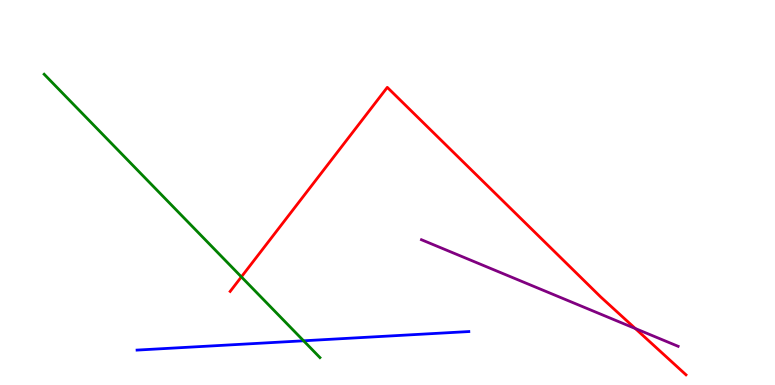[{'lines': ['blue', 'red'], 'intersections': []}, {'lines': ['green', 'red'], 'intersections': [{'x': 3.11, 'y': 2.81}]}, {'lines': ['purple', 'red'], 'intersections': [{'x': 8.2, 'y': 1.47}]}, {'lines': ['blue', 'green'], 'intersections': [{'x': 3.92, 'y': 1.15}]}, {'lines': ['blue', 'purple'], 'intersections': []}, {'lines': ['green', 'purple'], 'intersections': []}]